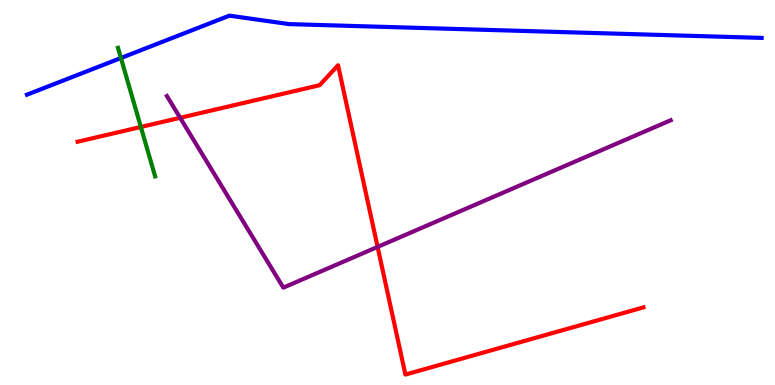[{'lines': ['blue', 'red'], 'intersections': []}, {'lines': ['green', 'red'], 'intersections': [{'x': 1.82, 'y': 6.7}]}, {'lines': ['purple', 'red'], 'intersections': [{'x': 2.32, 'y': 6.94}, {'x': 4.87, 'y': 3.59}]}, {'lines': ['blue', 'green'], 'intersections': [{'x': 1.56, 'y': 8.49}]}, {'lines': ['blue', 'purple'], 'intersections': []}, {'lines': ['green', 'purple'], 'intersections': []}]